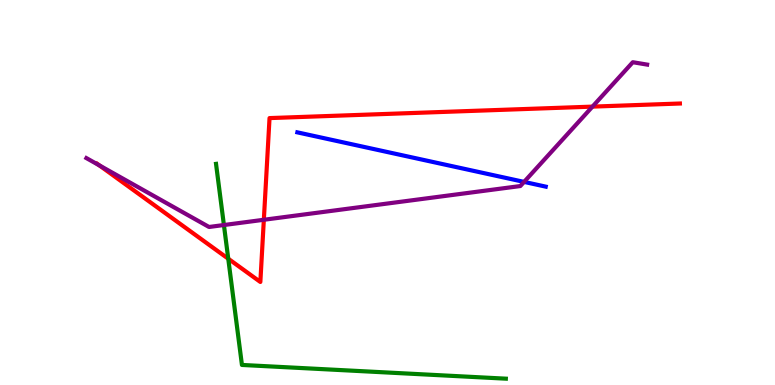[{'lines': ['blue', 'red'], 'intersections': []}, {'lines': ['green', 'red'], 'intersections': [{'x': 2.95, 'y': 3.28}]}, {'lines': ['purple', 'red'], 'intersections': [{'x': 1.28, 'y': 5.7}, {'x': 3.4, 'y': 4.29}, {'x': 7.64, 'y': 7.23}]}, {'lines': ['blue', 'green'], 'intersections': []}, {'lines': ['blue', 'purple'], 'intersections': [{'x': 6.76, 'y': 5.28}]}, {'lines': ['green', 'purple'], 'intersections': [{'x': 2.89, 'y': 4.16}]}]